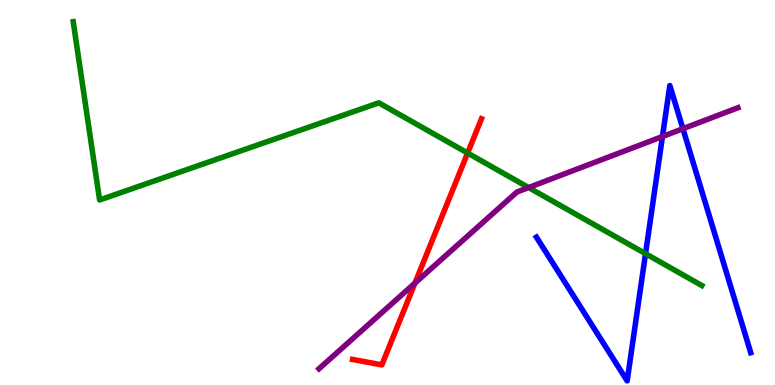[{'lines': ['blue', 'red'], 'intersections': []}, {'lines': ['green', 'red'], 'intersections': [{'x': 6.03, 'y': 6.02}]}, {'lines': ['purple', 'red'], 'intersections': [{'x': 5.35, 'y': 2.65}]}, {'lines': ['blue', 'green'], 'intersections': [{'x': 8.33, 'y': 3.41}]}, {'lines': ['blue', 'purple'], 'intersections': [{'x': 8.55, 'y': 6.45}, {'x': 8.81, 'y': 6.66}]}, {'lines': ['green', 'purple'], 'intersections': [{'x': 6.82, 'y': 5.13}]}]